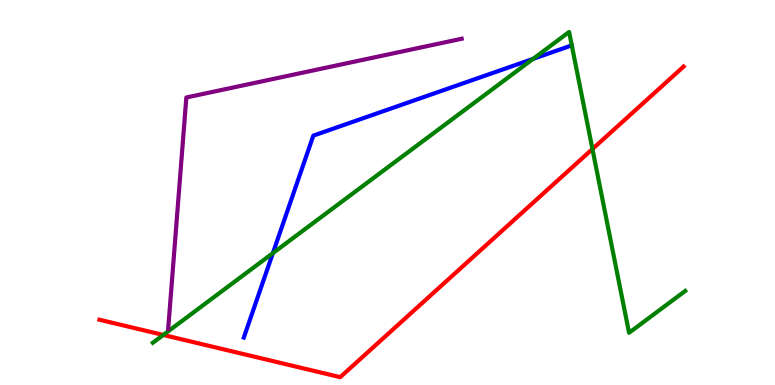[{'lines': ['blue', 'red'], 'intersections': []}, {'lines': ['green', 'red'], 'intersections': [{'x': 2.11, 'y': 1.3}, {'x': 7.64, 'y': 6.13}]}, {'lines': ['purple', 'red'], 'intersections': []}, {'lines': ['blue', 'green'], 'intersections': [{'x': 3.52, 'y': 3.43}, {'x': 6.88, 'y': 8.47}]}, {'lines': ['blue', 'purple'], 'intersections': []}, {'lines': ['green', 'purple'], 'intersections': []}]